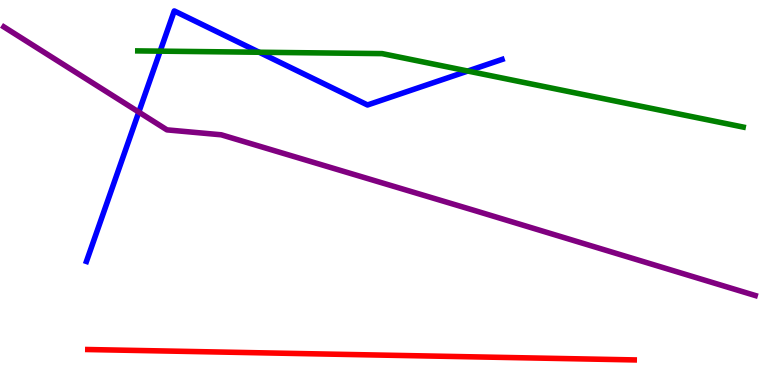[{'lines': ['blue', 'red'], 'intersections': []}, {'lines': ['green', 'red'], 'intersections': []}, {'lines': ['purple', 'red'], 'intersections': []}, {'lines': ['blue', 'green'], 'intersections': [{'x': 2.07, 'y': 8.67}, {'x': 3.34, 'y': 8.64}, {'x': 6.04, 'y': 8.15}]}, {'lines': ['blue', 'purple'], 'intersections': [{'x': 1.79, 'y': 7.09}]}, {'lines': ['green', 'purple'], 'intersections': []}]